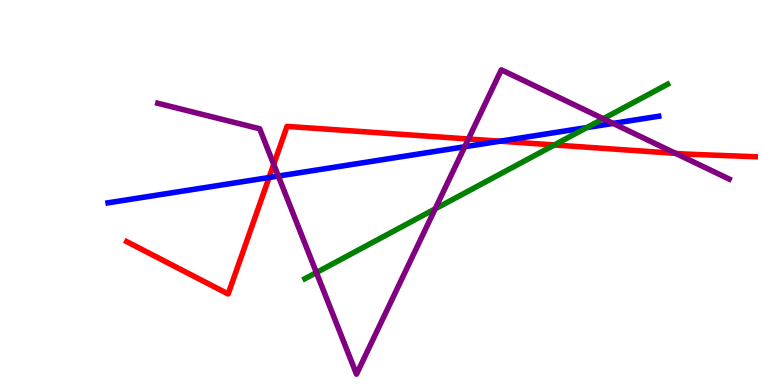[{'lines': ['blue', 'red'], 'intersections': [{'x': 3.47, 'y': 5.39}, {'x': 6.45, 'y': 6.33}]}, {'lines': ['green', 'red'], 'intersections': [{'x': 7.15, 'y': 6.23}]}, {'lines': ['purple', 'red'], 'intersections': [{'x': 3.53, 'y': 5.73}, {'x': 6.04, 'y': 6.39}, {'x': 8.72, 'y': 6.02}]}, {'lines': ['blue', 'green'], 'intersections': [{'x': 7.57, 'y': 6.69}]}, {'lines': ['blue', 'purple'], 'intersections': [{'x': 3.59, 'y': 5.43}, {'x': 6.0, 'y': 6.19}, {'x': 7.91, 'y': 6.79}]}, {'lines': ['green', 'purple'], 'intersections': [{'x': 4.08, 'y': 2.92}, {'x': 5.61, 'y': 4.57}, {'x': 7.78, 'y': 6.92}]}]